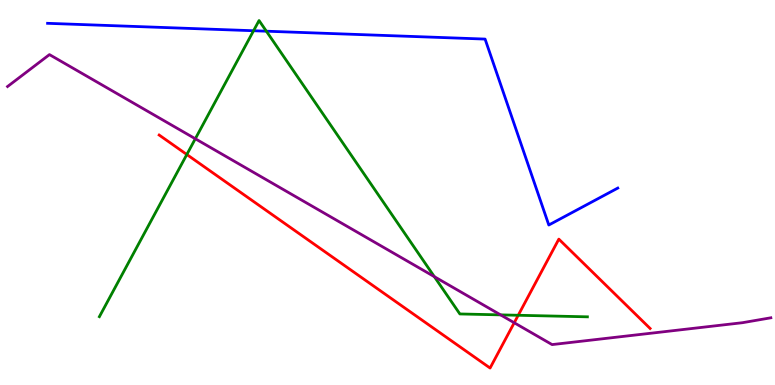[{'lines': ['blue', 'red'], 'intersections': []}, {'lines': ['green', 'red'], 'intersections': [{'x': 2.41, 'y': 5.99}, {'x': 6.69, 'y': 1.81}]}, {'lines': ['purple', 'red'], 'intersections': [{'x': 6.64, 'y': 1.62}]}, {'lines': ['blue', 'green'], 'intersections': [{'x': 3.27, 'y': 9.2}, {'x': 3.44, 'y': 9.19}]}, {'lines': ['blue', 'purple'], 'intersections': []}, {'lines': ['green', 'purple'], 'intersections': [{'x': 2.52, 'y': 6.4}, {'x': 5.6, 'y': 2.81}, {'x': 6.46, 'y': 1.82}]}]